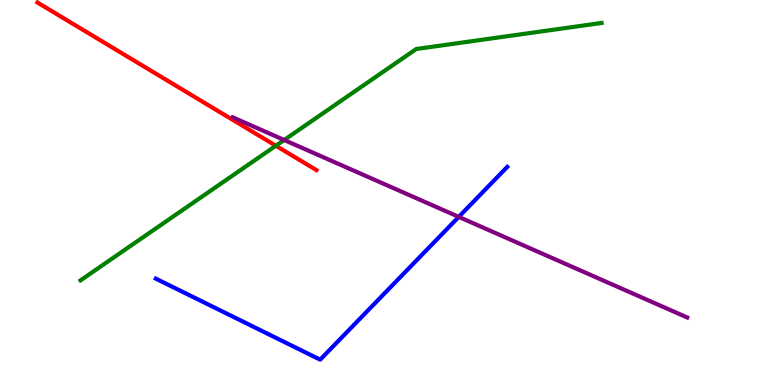[{'lines': ['blue', 'red'], 'intersections': []}, {'lines': ['green', 'red'], 'intersections': [{'x': 3.56, 'y': 6.21}]}, {'lines': ['purple', 'red'], 'intersections': []}, {'lines': ['blue', 'green'], 'intersections': []}, {'lines': ['blue', 'purple'], 'intersections': [{'x': 5.92, 'y': 4.37}]}, {'lines': ['green', 'purple'], 'intersections': [{'x': 3.67, 'y': 6.36}]}]